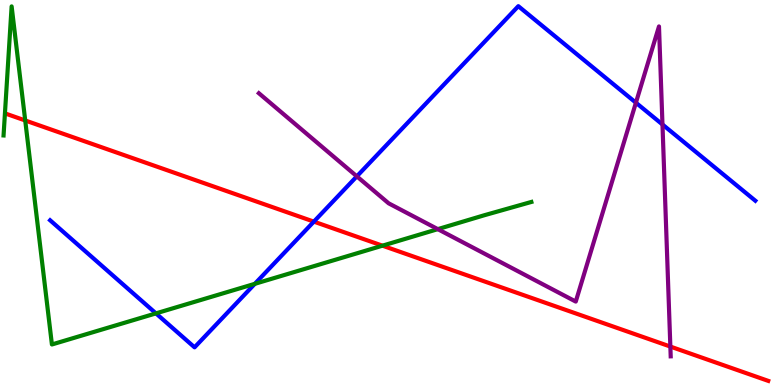[{'lines': ['blue', 'red'], 'intersections': [{'x': 4.05, 'y': 4.24}]}, {'lines': ['green', 'red'], 'intersections': [{'x': 0.325, 'y': 6.87}, {'x': 4.94, 'y': 3.62}]}, {'lines': ['purple', 'red'], 'intersections': [{'x': 8.65, 'y': 0.998}]}, {'lines': ['blue', 'green'], 'intersections': [{'x': 2.01, 'y': 1.86}, {'x': 3.29, 'y': 2.63}]}, {'lines': ['blue', 'purple'], 'intersections': [{'x': 4.6, 'y': 5.42}, {'x': 8.21, 'y': 7.33}, {'x': 8.55, 'y': 6.77}]}, {'lines': ['green', 'purple'], 'intersections': [{'x': 5.65, 'y': 4.05}]}]